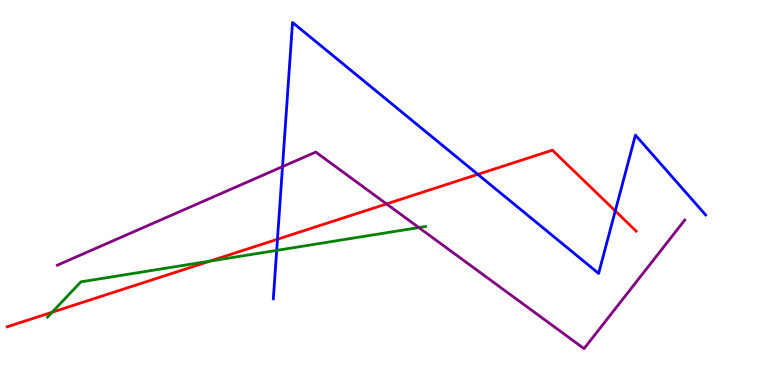[{'lines': ['blue', 'red'], 'intersections': [{'x': 3.58, 'y': 3.79}, {'x': 6.17, 'y': 5.47}, {'x': 7.94, 'y': 4.52}]}, {'lines': ['green', 'red'], 'intersections': [{'x': 0.672, 'y': 1.89}, {'x': 2.71, 'y': 3.22}]}, {'lines': ['purple', 'red'], 'intersections': [{'x': 4.99, 'y': 4.7}]}, {'lines': ['blue', 'green'], 'intersections': [{'x': 3.57, 'y': 3.5}]}, {'lines': ['blue', 'purple'], 'intersections': [{'x': 3.65, 'y': 5.67}]}, {'lines': ['green', 'purple'], 'intersections': [{'x': 5.4, 'y': 4.09}]}]